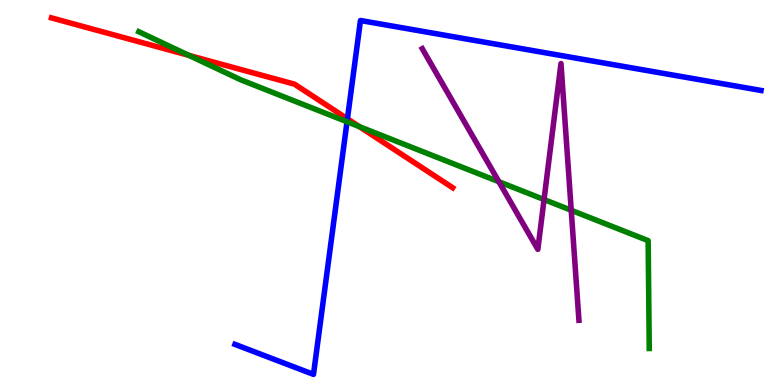[{'lines': ['blue', 'red'], 'intersections': [{'x': 4.48, 'y': 6.91}]}, {'lines': ['green', 'red'], 'intersections': [{'x': 2.44, 'y': 8.56}, {'x': 4.64, 'y': 6.71}]}, {'lines': ['purple', 'red'], 'intersections': []}, {'lines': ['blue', 'green'], 'intersections': [{'x': 4.48, 'y': 6.84}]}, {'lines': ['blue', 'purple'], 'intersections': []}, {'lines': ['green', 'purple'], 'intersections': [{'x': 6.44, 'y': 5.28}, {'x': 7.02, 'y': 4.82}, {'x': 7.37, 'y': 4.54}]}]